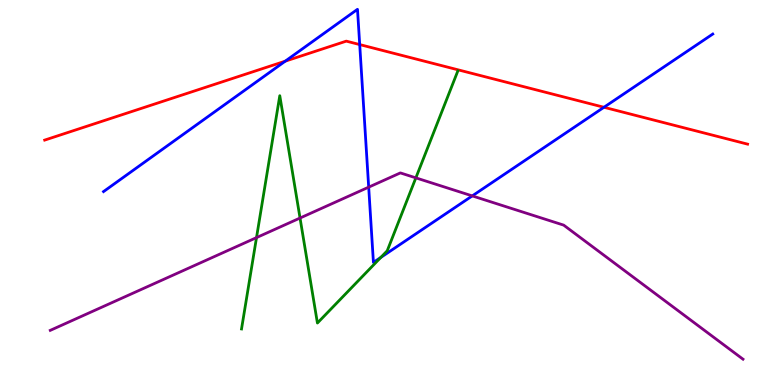[{'lines': ['blue', 'red'], 'intersections': [{'x': 3.68, 'y': 8.41}, {'x': 4.64, 'y': 8.84}, {'x': 7.79, 'y': 7.21}]}, {'lines': ['green', 'red'], 'intersections': []}, {'lines': ['purple', 'red'], 'intersections': []}, {'lines': ['blue', 'green'], 'intersections': [{'x': 4.91, 'y': 3.31}]}, {'lines': ['blue', 'purple'], 'intersections': [{'x': 4.76, 'y': 5.14}, {'x': 6.09, 'y': 4.91}]}, {'lines': ['green', 'purple'], 'intersections': [{'x': 3.31, 'y': 3.83}, {'x': 3.87, 'y': 4.34}, {'x': 5.37, 'y': 5.38}]}]